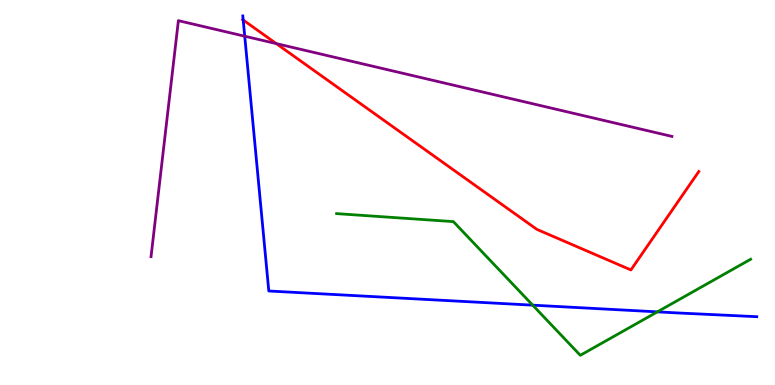[{'lines': ['blue', 'red'], 'intersections': [{'x': 3.14, 'y': 9.48}]}, {'lines': ['green', 'red'], 'intersections': []}, {'lines': ['purple', 'red'], 'intersections': [{'x': 3.56, 'y': 8.87}]}, {'lines': ['blue', 'green'], 'intersections': [{'x': 6.87, 'y': 2.07}, {'x': 8.48, 'y': 1.9}]}, {'lines': ['blue', 'purple'], 'intersections': [{'x': 3.16, 'y': 9.06}]}, {'lines': ['green', 'purple'], 'intersections': []}]